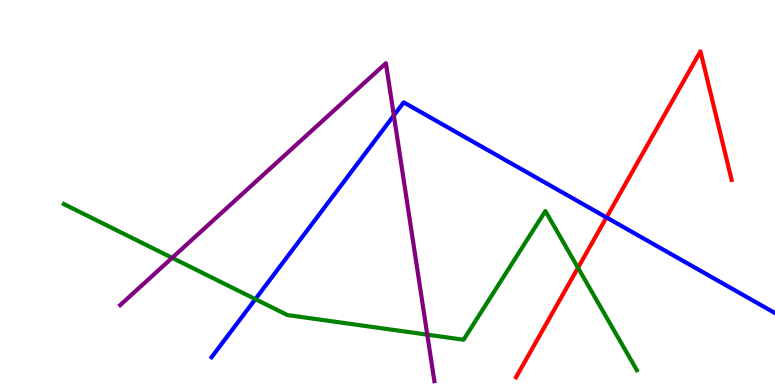[{'lines': ['blue', 'red'], 'intersections': [{'x': 7.83, 'y': 4.35}]}, {'lines': ['green', 'red'], 'intersections': [{'x': 7.46, 'y': 3.04}]}, {'lines': ['purple', 'red'], 'intersections': []}, {'lines': ['blue', 'green'], 'intersections': [{'x': 3.3, 'y': 2.23}]}, {'lines': ['blue', 'purple'], 'intersections': [{'x': 5.08, 'y': 7.0}]}, {'lines': ['green', 'purple'], 'intersections': [{'x': 2.22, 'y': 3.3}, {'x': 5.51, 'y': 1.31}]}]